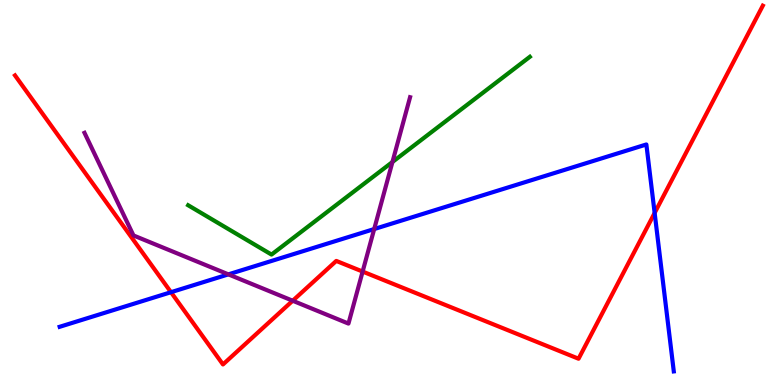[{'lines': ['blue', 'red'], 'intersections': [{'x': 2.21, 'y': 2.41}, {'x': 8.45, 'y': 4.47}]}, {'lines': ['green', 'red'], 'intersections': []}, {'lines': ['purple', 'red'], 'intersections': [{'x': 3.78, 'y': 2.19}, {'x': 4.68, 'y': 2.95}]}, {'lines': ['blue', 'green'], 'intersections': []}, {'lines': ['blue', 'purple'], 'intersections': [{'x': 2.95, 'y': 2.87}, {'x': 4.83, 'y': 4.05}]}, {'lines': ['green', 'purple'], 'intersections': [{'x': 5.06, 'y': 5.79}]}]